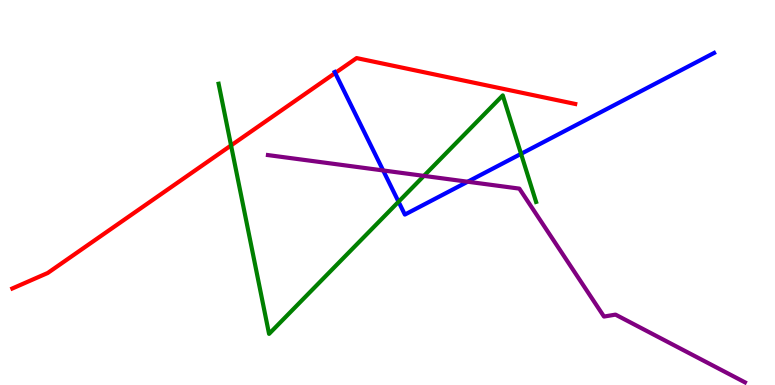[{'lines': ['blue', 'red'], 'intersections': [{'x': 4.33, 'y': 8.1}]}, {'lines': ['green', 'red'], 'intersections': [{'x': 2.98, 'y': 6.22}]}, {'lines': ['purple', 'red'], 'intersections': []}, {'lines': ['blue', 'green'], 'intersections': [{'x': 5.14, 'y': 4.76}, {'x': 6.72, 'y': 6.0}]}, {'lines': ['blue', 'purple'], 'intersections': [{'x': 4.94, 'y': 5.57}, {'x': 6.03, 'y': 5.28}]}, {'lines': ['green', 'purple'], 'intersections': [{'x': 5.47, 'y': 5.43}]}]